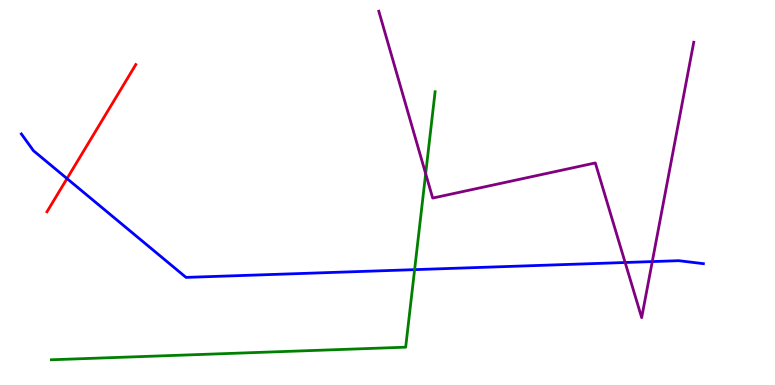[{'lines': ['blue', 'red'], 'intersections': [{'x': 0.865, 'y': 5.36}]}, {'lines': ['green', 'red'], 'intersections': []}, {'lines': ['purple', 'red'], 'intersections': []}, {'lines': ['blue', 'green'], 'intersections': [{'x': 5.35, 'y': 3.0}]}, {'lines': ['blue', 'purple'], 'intersections': [{'x': 8.07, 'y': 3.18}, {'x': 8.42, 'y': 3.21}]}, {'lines': ['green', 'purple'], 'intersections': [{'x': 5.49, 'y': 5.49}]}]